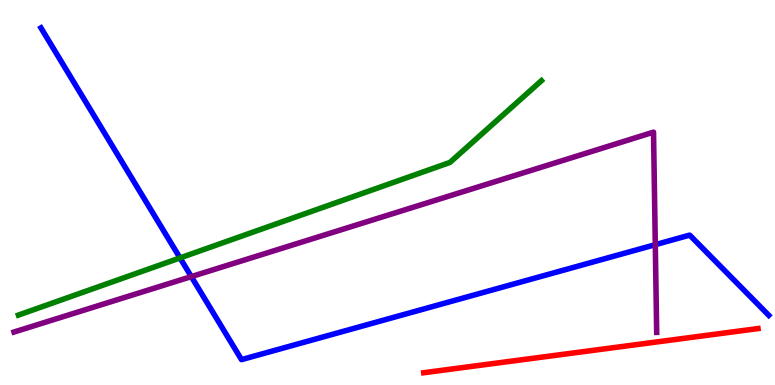[{'lines': ['blue', 'red'], 'intersections': []}, {'lines': ['green', 'red'], 'intersections': []}, {'lines': ['purple', 'red'], 'intersections': []}, {'lines': ['blue', 'green'], 'intersections': [{'x': 2.32, 'y': 3.3}]}, {'lines': ['blue', 'purple'], 'intersections': [{'x': 2.47, 'y': 2.82}, {'x': 8.46, 'y': 3.64}]}, {'lines': ['green', 'purple'], 'intersections': []}]